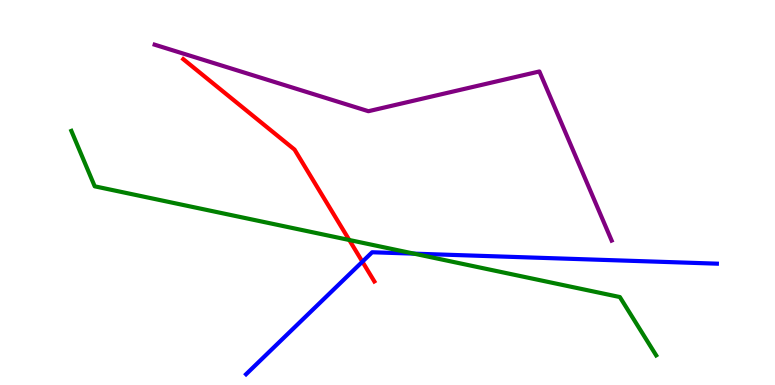[{'lines': ['blue', 'red'], 'intersections': [{'x': 4.68, 'y': 3.2}]}, {'lines': ['green', 'red'], 'intersections': [{'x': 4.51, 'y': 3.77}]}, {'lines': ['purple', 'red'], 'intersections': []}, {'lines': ['blue', 'green'], 'intersections': [{'x': 5.34, 'y': 3.41}]}, {'lines': ['blue', 'purple'], 'intersections': []}, {'lines': ['green', 'purple'], 'intersections': []}]